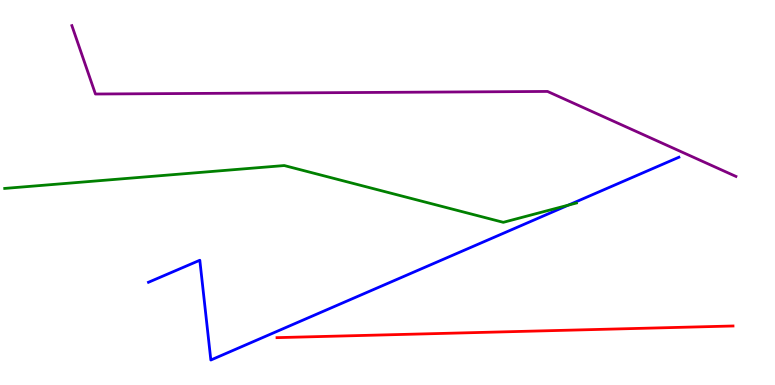[{'lines': ['blue', 'red'], 'intersections': []}, {'lines': ['green', 'red'], 'intersections': []}, {'lines': ['purple', 'red'], 'intersections': []}, {'lines': ['blue', 'green'], 'intersections': [{'x': 7.33, 'y': 4.67}]}, {'lines': ['blue', 'purple'], 'intersections': []}, {'lines': ['green', 'purple'], 'intersections': []}]